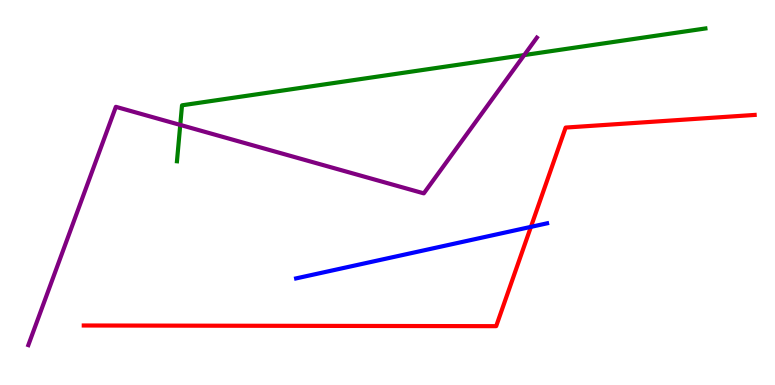[{'lines': ['blue', 'red'], 'intersections': [{'x': 6.85, 'y': 4.11}]}, {'lines': ['green', 'red'], 'intersections': []}, {'lines': ['purple', 'red'], 'intersections': []}, {'lines': ['blue', 'green'], 'intersections': []}, {'lines': ['blue', 'purple'], 'intersections': []}, {'lines': ['green', 'purple'], 'intersections': [{'x': 2.33, 'y': 6.76}, {'x': 6.76, 'y': 8.57}]}]